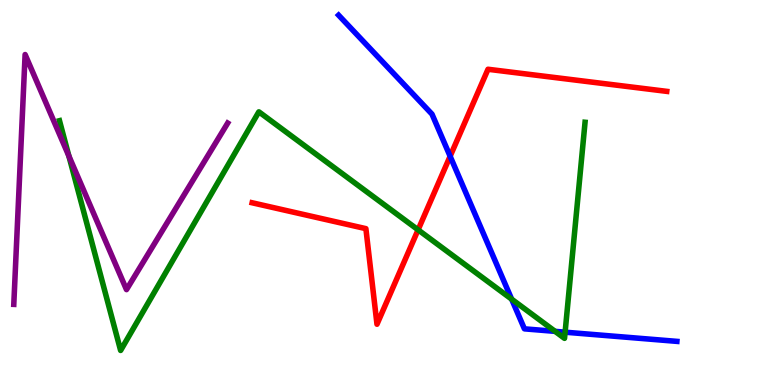[{'lines': ['blue', 'red'], 'intersections': [{'x': 5.81, 'y': 5.94}]}, {'lines': ['green', 'red'], 'intersections': [{'x': 5.39, 'y': 4.03}]}, {'lines': ['purple', 'red'], 'intersections': []}, {'lines': ['blue', 'green'], 'intersections': [{'x': 6.6, 'y': 2.23}, {'x': 7.16, 'y': 1.39}, {'x': 7.29, 'y': 1.37}]}, {'lines': ['blue', 'purple'], 'intersections': []}, {'lines': ['green', 'purple'], 'intersections': [{'x': 0.889, 'y': 5.95}]}]